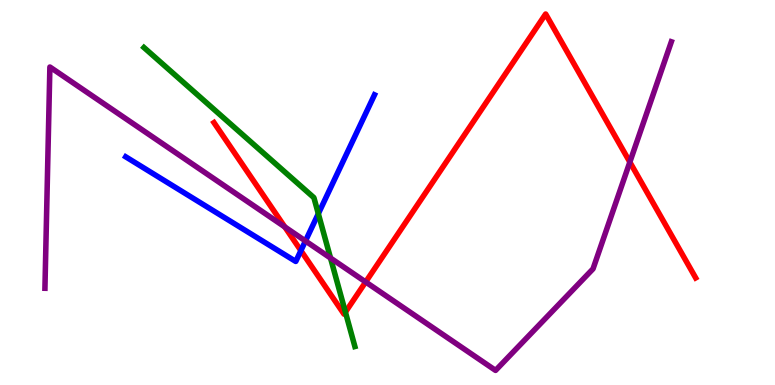[{'lines': ['blue', 'red'], 'intersections': [{'x': 3.88, 'y': 3.49}]}, {'lines': ['green', 'red'], 'intersections': [{'x': 4.46, 'y': 1.89}]}, {'lines': ['purple', 'red'], 'intersections': [{'x': 3.67, 'y': 4.11}, {'x': 4.72, 'y': 2.68}, {'x': 8.13, 'y': 5.79}]}, {'lines': ['blue', 'green'], 'intersections': [{'x': 4.11, 'y': 4.45}]}, {'lines': ['blue', 'purple'], 'intersections': [{'x': 3.94, 'y': 3.74}]}, {'lines': ['green', 'purple'], 'intersections': [{'x': 4.26, 'y': 3.3}]}]